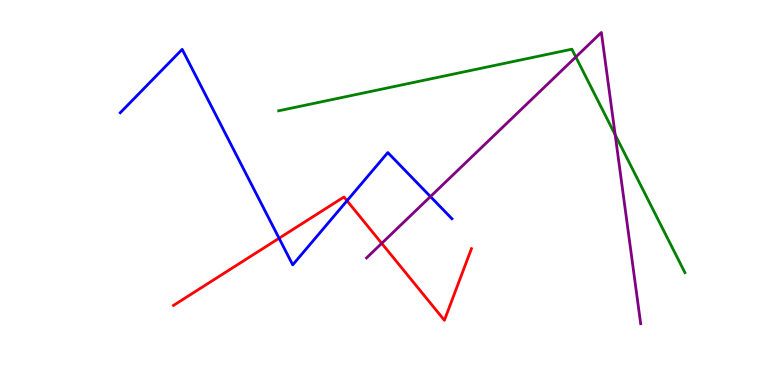[{'lines': ['blue', 'red'], 'intersections': [{'x': 3.6, 'y': 3.81}, {'x': 4.48, 'y': 4.79}]}, {'lines': ['green', 'red'], 'intersections': []}, {'lines': ['purple', 'red'], 'intersections': [{'x': 4.93, 'y': 3.68}]}, {'lines': ['blue', 'green'], 'intersections': []}, {'lines': ['blue', 'purple'], 'intersections': [{'x': 5.55, 'y': 4.89}]}, {'lines': ['green', 'purple'], 'intersections': [{'x': 7.43, 'y': 8.52}, {'x': 7.94, 'y': 6.5}]}]